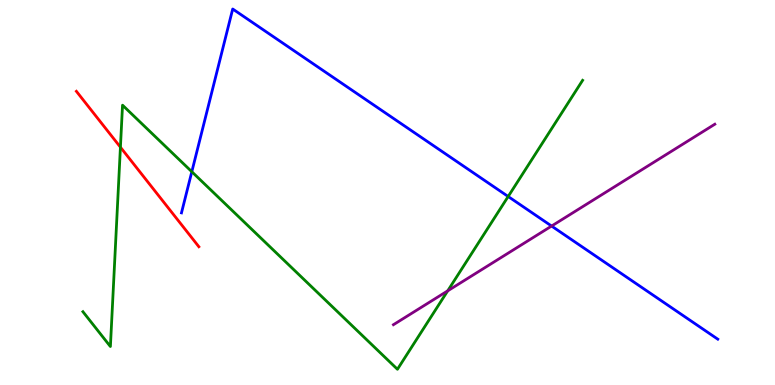[{'lines': ['blue', 'red'], 'intersections': []}, {'lines': ['green', 'red'], 'intersections': [{'x': 1.55, 'y': 6.18}]}, {'lines': ['purple', 'red'], 'intersections': []}, {'lines': ['blue', 'green'], 'intersections': [{'x': 2.48, 'y': 5.54}, {'x': 6.56, 'y': 4.9}]}, {'lines': ['blue', 'purple'], 'intersections': [{'x': 7.12, 'y': 4.13}]}, {'lines': ['green', 'purple'], 'intersections': [{'x': 5.78, 'y': 2.45}]}]